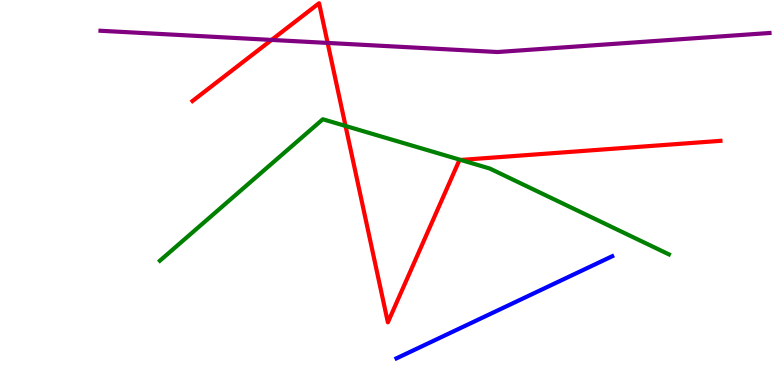[{'lines': ['blue', 'red'], 'intersections': []}, {'lines': ['green', 'red'], 'intersections': [{'x': 4.46, 'y': 6.73}, {'x': 5.94, 'y': 5.85}]}, {'lines': ['purple', 'red'], 'intersections': [{'x': 3.5, 'y': 8.96}, {'x': 4.23, 'y': 8.88}]}, {'lines': ['blue', 'green'], 'intersections': []}, {'lines': ['blue', 'purple'], 'intersections': []}, {'lines': ['green', 'purple'], 'intersections': []}]